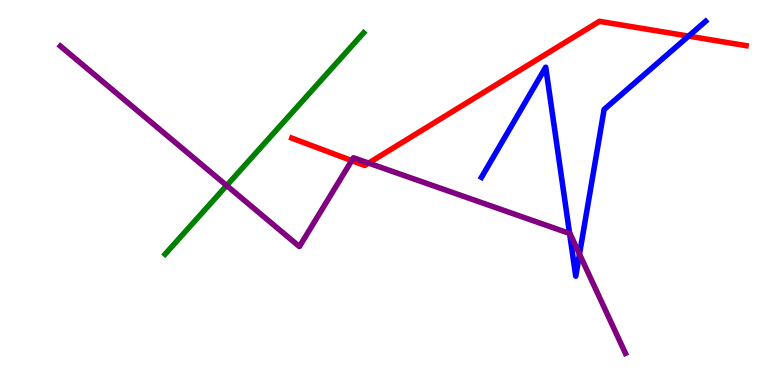[{'lines': ['blue', 'red'], 'intersections': [{'x': 8.88, 'y': 9.06}]}, {'lines': ['green', 'red'], 'intersections': []}, {'lines': ['purple', 'red'], 'intersections': [{'x': 4.54, 'y': 5.83}, {'x': 4.76, 'y': 5.76}]}, {'lines': ['blue', 'green'], 'intersections': []}, {'lines': ['blue', 'purple'], 'intersections': [{'x': 7.35, 'y': 3.94}, {'x': 7.48, 'y': 3.4}]}, {'lines': ['green', 'purple'], 'intersections': [{'x': 2.92, 'y': 5.18}]}]